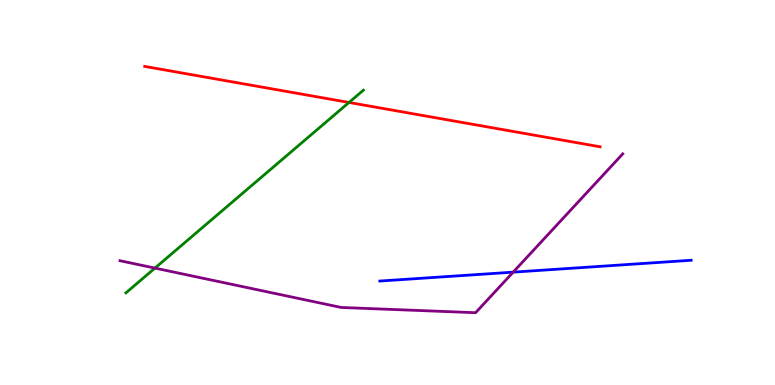[{'lines': ['blue', 'red'], 'intersections': []}, {'lines': ['green', 'red'], 'intersections': [{'x': 4.5, 'y': 7.34}]}, {'lines': ['purple', 'red'], 'intersections': []}, {'lines': ['blue', 'green'], 'intersections': []}, {'lines': ['blue', 'purple'], 'intersections': [{'x': 6.62, 'y': 2.93}]}, {'lines': ['green', 'purple'], 'intersections': [{'x': 2.0, 'y': 3.04}]}]